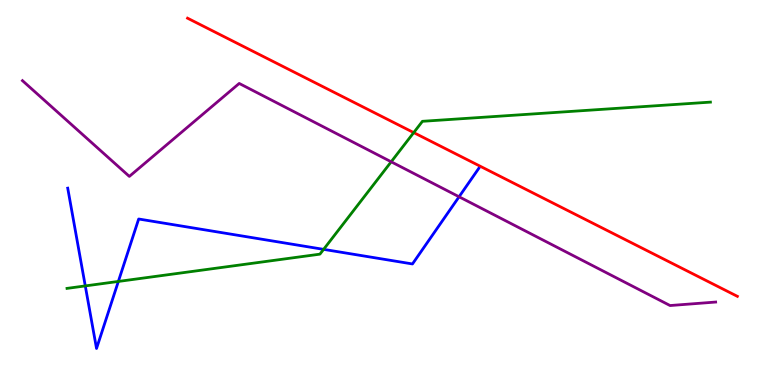[{'lines': ['blue', 'red'], 'intersections': []}, {'lines': ['green', 'red'], 'intersections': [{'x': 5.34, 'y': 6.56}]}, {'lines': ['purple', 'red'], 'intersections': []}, {'lines': ['blue', 'green'], 'intersections': [{'x': 1.1, 'y': 2.57}, {'x': 1.53, 'y': 2.69}, {'x': 4.18, 'y': 3.52}]}, {'lines': ['blue', 'purple'], 'intersections': [{'x': 5.92, 'y': 4.89}]}, {'lines': ['green', 'purple'], 'intersections': [{'x': 5.05, 'y': 5.8}]}]